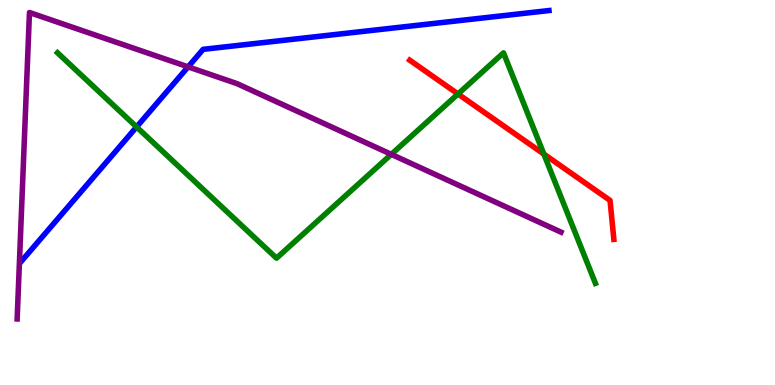[{'lines': ['blue', 'red'], 'intersections': []}, {'lines': ['green', 'red'], 'intersections': [{'x': 5.91, 'y': 7.56}, {'x': 7.02, 'y': 6.0}]}, {'lines': ['purple', 'red'], 'intersections': []}, {'lines': ['blue', 'green'], 'intersections': [{'x': 1.76, 'y': 6.7}]}, {'lines': ['blue', 'purple'], 'intersections': [{'x': 2.43, 'y': 8.26}]}, {'lines': ['green', 'purple'], 'intersections': [{'x': 5.05, 'y': 5.99}]}]